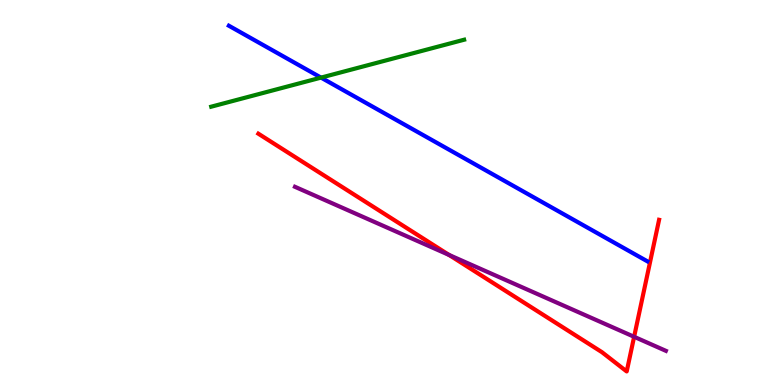[{'lines': ['blue', 'red'], 'intersections': []}, {'lines': ['green', 'red'], 'intersections': []}, {'lines': ['purple', 'red'], 'intersections': [{'x': 5.79, 'y': 3.38}, {'x': 8.18, 'y': 1.25}]}, {'lines': ['blue', 'green'], 'intersections': [{'x': 4.14, 'y': 7.98}]}, {'lines': ['blue', 'purple'], 'intersections': []}, {'lines': ['green', 'purple'], 'intersections': []}]